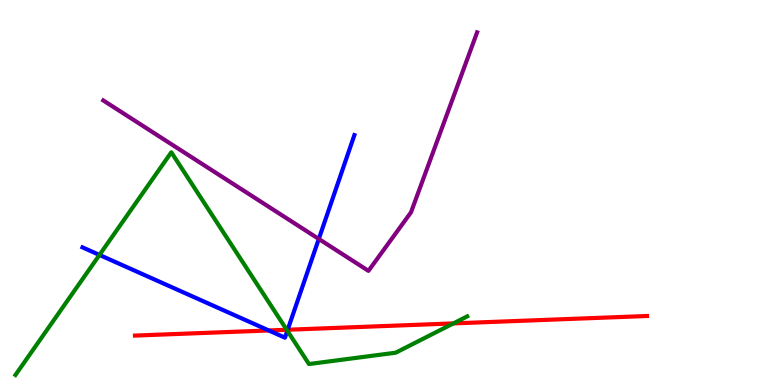[{'lines': ['blue', 'red'], 'intersections': [{'x': 3.47, 'y': 1.42}, {'x': 3.71, 'y': 1.44}]}, {'lines': ['green', 'red'], 'intersections': [{'x': 3.7, 'y': 1.43}, {'x': 5.85, 'y': 1.6}]}, {'lines': ['purple', 'red'], 'intersections': []}, {'lines': ['blue', 'green'], 'intersections': [{'x': 1.28, 'y': 3.38}, {'x': 3.71, 'y': 1.41}]}, {'lines': ['blue', 'purple'], 'intersections': [{'x': 4.11, 'y': 3.79}]}, {'lines': ['green', 'purple'], 'intersections': []}]